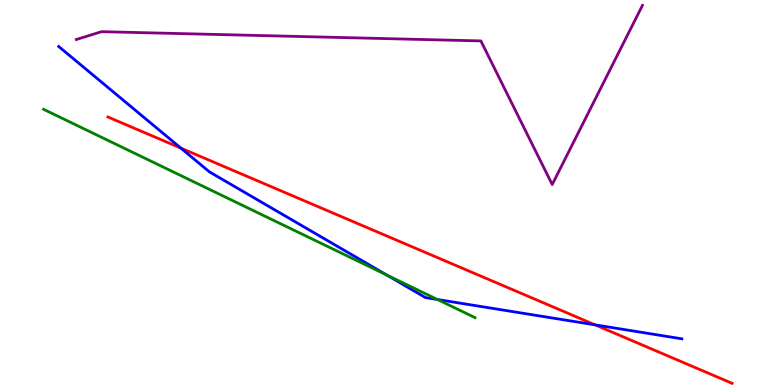[{'lines': ['blue', 'red'], 'intersections': [{'x': 2.33, 'y': 6.15}, {'x': 7.68, 'y': 1.56}]}, {'lines': ['green', 'red'], 'intersections': []}, {'lines': ['purple', 'red'], 'intersections': []}, {'lines': ['blue', 'green'], 'intersections': [{'x': 4.99, 'y': 2.86}, {'x': 5.64, 'y': 2.22}]}, {'lines': ['blue', 'purple'], 'intersections': []}, {'lines': ['green', 'purple'], 'intersections': []}]